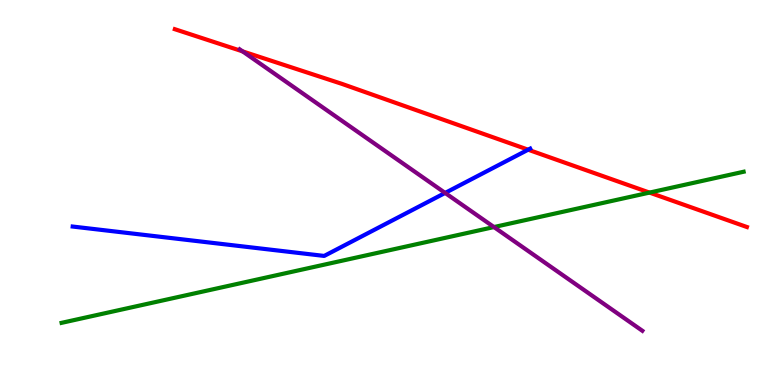[{'lines': ['blue', 'red'], 'intersections': [{'x': 6.81, 'y': 6.11}]}, {'lines': ['green', 'red'], 'intersections': [{'x': 8.38, 'y': 5.0}]}, {'lines': ['purple', 'red'], 'intersections': [{'x': 3.13, 'y': 8.67}]}, {'lines': ['blue', 'green'], 'intersections': []}, {'lines': ['blue', 'purple'], 'intersections': [{'x': 5.74, 'y': 4.99}]}, {'lines': ['green', 'purple'], 'intersections': [{'x': 6.37, 'y': 4.1}]}]